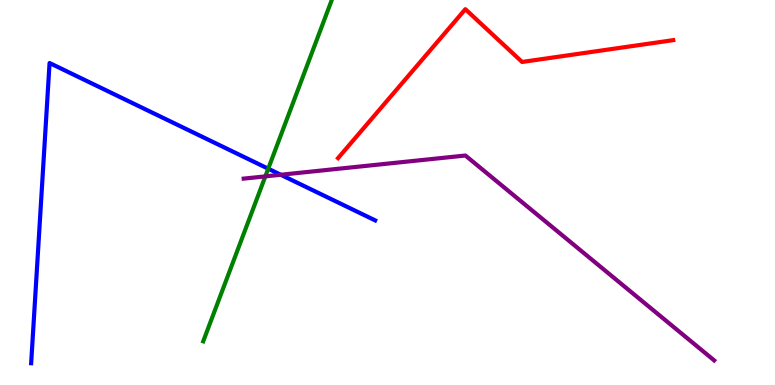[{'lines': ['blue', 'red'], 'intersections': []}, {'lines': ['green', 'red'], 'intersections': []}, {'lines': ['purple', 'red'], 'intersections': []}, {'lines': ['blue', 'green'], 'intersections': [{'x': 3.46, 'y': 5.62}]}, {'lines': ['blue', 'purple'], 'intersections': [{'x': 3.62, 'y': 5.46}]}, {'lines': ['green', 'purple'], 'intersections': [{'x': 3.42, 'y': 5.42}]}]